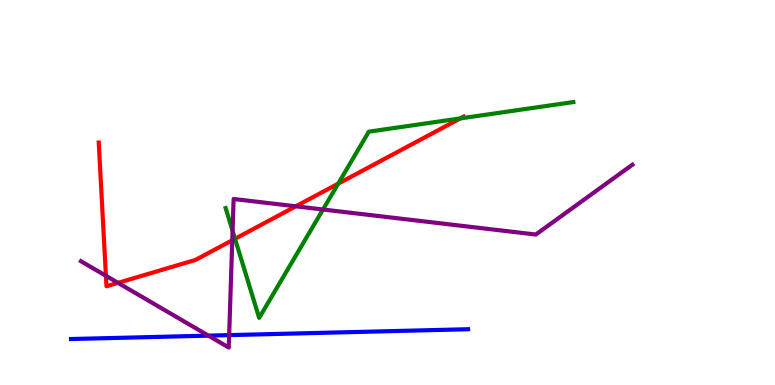[{'lines': ['blue', 'red'], 'intersections': []}, {'lines': ['green', 'red'], 'intersections': [{'x': 3.03, 'y': 3.8}, {'x': 4.36, 'y': 5.23}, {'x': 5.94, 'y': 6.92}]}, {'lines': ['purple', 'red'], 'intersections': [{'x': 1.37, 'y': 2.84}, {'x': 1.52, 'y': 2.65}, {'x': 3.0, 'y': 3.76}, {'x': 3.82, 'y': 4.64}]}, {'lines': ['blue', 'green'], 'intersections': []}, {'lines': ['blue', 'purple'], 'intersections': [{'x': 2.69, 'y': 1.28}, {'x': 2.96, 'y': 1.3}]}, {'lines': ['green', 'purple'], 'intersections': [{'x': 3.0, 'y': 4.01}, {'x': 4.17, 'y': 4.56}]}]